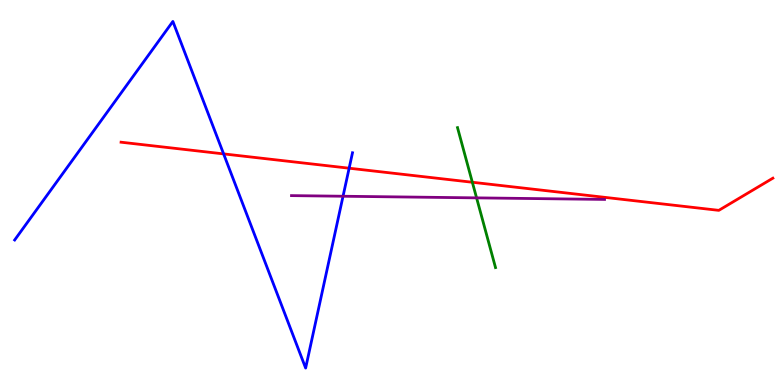[{'lines': ['blue', 'red'], 'intersections': [{'x': 2.89, 'y': 6.0}, {'x': 4.5, 'y': 5.63}]}, {'lines': ['green', 'red'], 'intersections': [{'x': 6.09, 'y': 5.27}]}, {'lines': ['purple', 'red'], 'intersections': []}, {'lines': ['blue', 'green'], 'intersections': []}, {'lines': ['blue', 'purple'], 'intersections': [{'x': 4.43, 'y': 4.9}]}, {'lines': ['green', 'purple'], 'intersections': [{'x': 6.15, 'y': 4.86}]}]